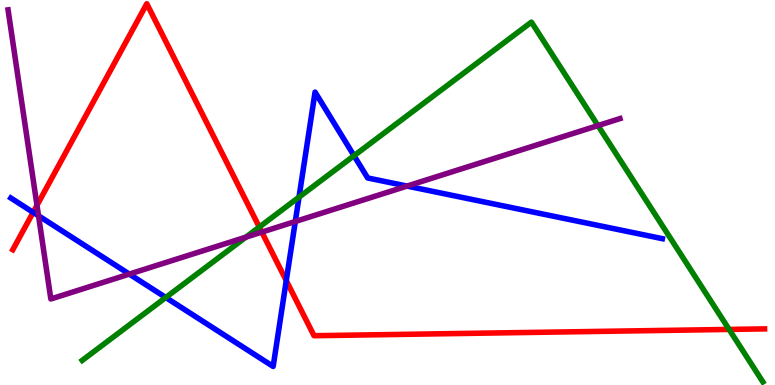[{'lines': ['blue', 'red'], 'intersections': [{'x': 0.428, 'y': 4.48}, {'x': 3.69, 'y': 2.71}]}, {'lines': ['green', 'red'], 'intersections': [{'x': 3.35, 'y': 4.1}, {'x': 9.41, 'y': 1.44}]}, {'lines': ['purple', 'red'], 'intersections': [{'x': 0.477, 'y': 4.67}, {'x': 3.38, 'y': 3.97}]}, {'lines': ['blue', 'green'], 'intersections': [{'x': 2.14, 'y': 2.27}, {'x': 3.86, 'y': 4.88}, {'x': 4.57, 'y': 5.96}]}, {'lines': ['blue', 'purple'], 'intersections': [{'x': 0.497, 'y': 4.39}, {'x': 1.67, 'y': 2.88}, {'x': 3.81, 'y': 4.25}, {'x': 5.25, 'y': 5.17}]}, {'lines': ['green', 'purple'], 'intersections': [{'x': 3.17, 'y': 3.84}, {'x': 7.72, 'y': 6.74}]}]